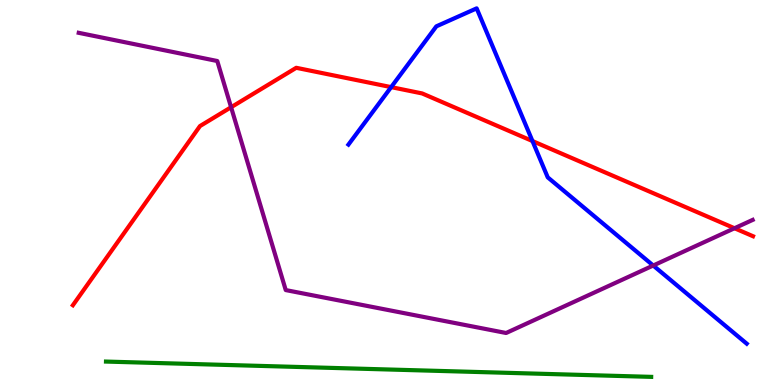[{'lines': ['blue', 'red'], 'intersections': [{'x': 5.05, 'y': 7.74}, {'x': 6.87, 'y': 6.34}]}, {'lines': ['green', 'red'], 'intersections': []}, {'lines': ['purple', 'red'], 'intersections': [{'x': 2.98, 'y': 7.21}, {'x': 9.48, 'y': 4.07}]}, {'lines': ['blue', 'green'], 'intersections': []}, {'lines': ['blue', 'purple'], 'intersections': [{'x': 8.43, 'y': 3.1}]}, {'lines': ['green', 'purple'], 'intersections': []}]